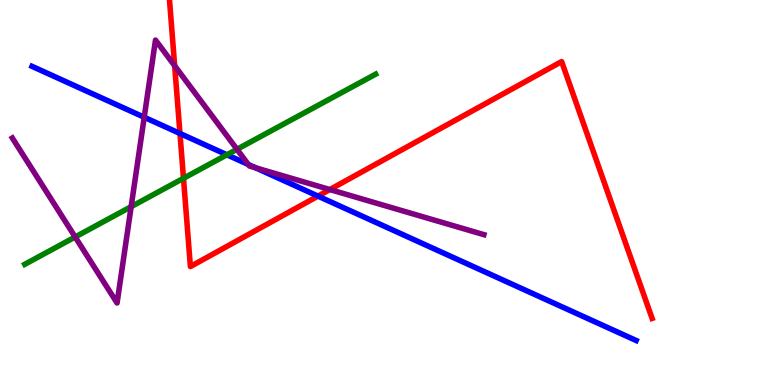[{'lines': ['blue', 'red'], 'intersections': [{'x': 2.32, 'y': 6.53}, {'x': 4.1, 'y': 4.91}]}, {'lines': ['green', 'red'], 'intersections': [{'x': 2.37, 'y': 5.37}]}, {'lines': ['purple', 'red'], 'intersections': [{'x': 2.25, 'y': 8.29}, {'x': 4.26, 'y': 5.08}]}, {'lines': ['blue', 'green'], 'intersections': [{'x': 2.93, 'y': 5.98}]}, {'lines': ['blue', 'purple'], 'intersections': [{'x': 1.86, 'y': 6.95}, {'x': 3.2, 'y': 5.73}, {'x': 3.3, 'y': 5.64}]}, {'lines': ['green', 'purple'], 'intersections': [{'x': 0.97, 'y': 3.84}, {'x': 1.69, 'y': 4.63}, {'x': 3.06, 'y': 6.12}]}]